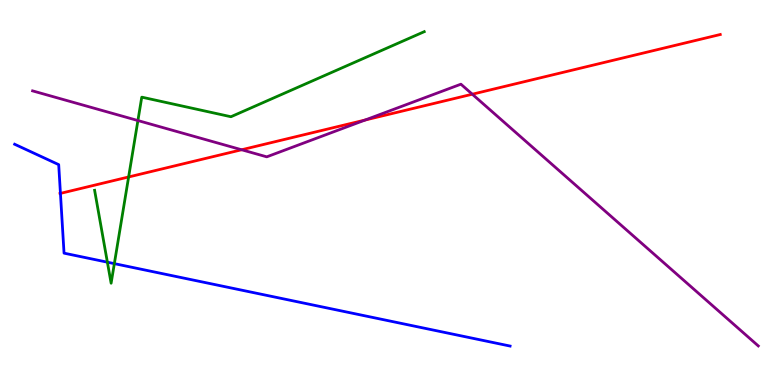[{'lines': ['blue', 'red'], 'intersections': [{'x': 0.78, 'y': 4.98}]}, {'lines': ['green', 'red'], 'intersections': [{'x': 1.66, 'y': 5.4}]}, {'lines': ['purple', 'red'], 'intersections': [{'x': 3.12, 'y': 6.11}, {'x': 4.71, 'y': 6.88}, {'x': 6.09, 'y': 7.55}]}, {'lines': ['blue', 'green'], 'intersections': [{'x': 1.39, 'y': 3.19}, {'x': 1.48, 'y': 3.15}]}, {'lines': ['blue', 'purple'], 'intersections': []}, {'lines': ['green', 'purple'], 'intersections': [{'x': 1.78, 'y': 6.87}]}]